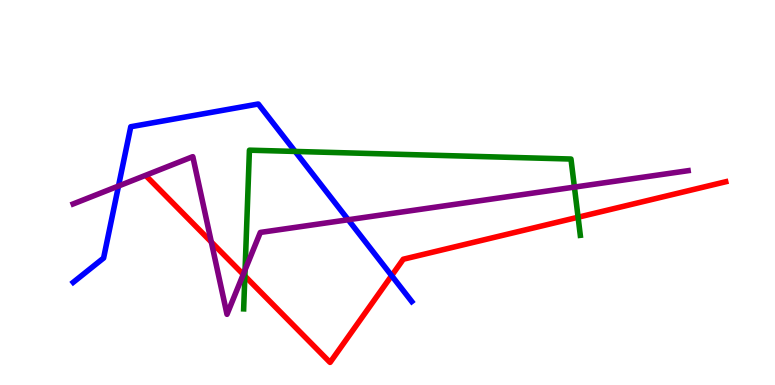[{'lines': ['blue', 'red'], 'intersections': [{'x': 5.05, 'y': 2.84}]}, {'lines': ['green', 'red'], 'intersections': [{'x': 3.16, 'y': 2.83}, {'x': 7.46, 'y': 4.36}]}, {'lines': ['purple', 'red'], 'intersections': [{'x': 2.73, 'y': 3.71}, {'x': 3.14, 'y': 2.87}]}, {'lines': ['blue', 'green'], 'intersections': [{'x': 3.81, 'y': 6.07}]}, {'lines': ['blue', 'purple'], 'intersections': [{'x': 1.53, 'y': 5.17}, {'x': 4.49, 'y': 4.29}]}, {'lines': ['green', 'purple'], 'intersections': [{'x': 3.16, 'y': 2.99}, {'x': 7.41, 'y': 5.14}]}]